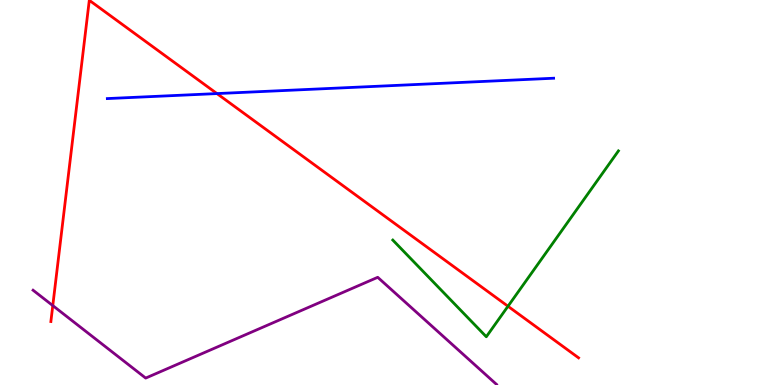[{'lines': ['blue', 'red'], 'intersections': [{'x': 2.8, 'y': 7.57}]}, {'lines': ['green', 'red'], 'intersections': [{'x': 6.55, 'y': 2.05}]}, {'lines': ['purple', 'red'], 'intersections': [{'x': 0.681, 'y': 2.06}]}, {'lines': ['blue', 'green'], 'intersections': []}, {'lines': ['blue', 'purple'], 'intersections': []}, {'lines': ['green', 'purple'], 'intersections': []}]